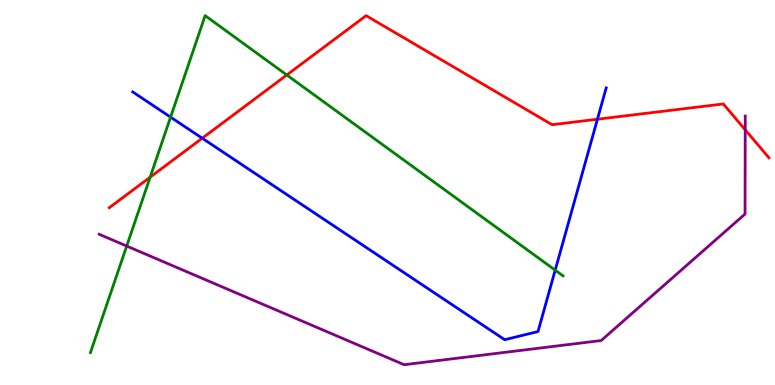[{'lines': ['blue', 'red'], 'intersections': [{'x': 2.61, 'y': 6.41}, {'x': 7.71, 'y': 6.9}]}, {'lines': ['green', 'red'], 'intersections': [{'x': 1.94, 'y': 5.4}, {'x': 3.7, 'y': 8.05}]}, {'lines': ['purple', 'red'], 'intersections': [{'x': 9.62, 'y': 6.63}]}, {'lines': ['blue', 'green'], 'intersections': [{'x': 2.2, 'y': 6.96}, {'x': 7.16, 'y': 2.98}]}, {'lines': ['blue', 'purple'], 'intersections': []}, {'lines': ['green', 'purple'], 'intersections': [{'x': 1.63, 'y': 3.61}]}]